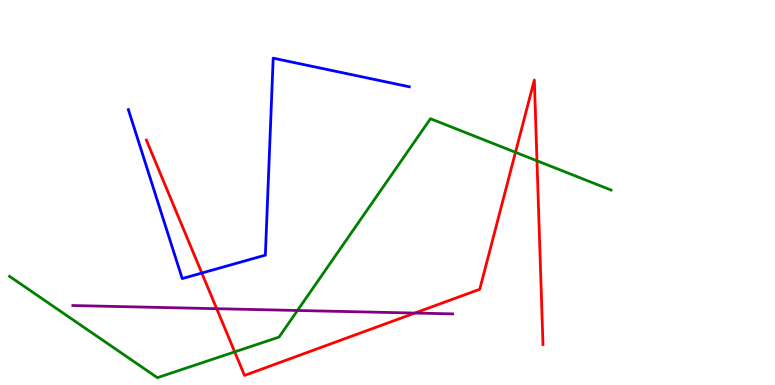[{'lines': ['blue', 'red'], 'intersections': [{'x': 2.6, 'y': 2.91}]}, {'lines': ['green', 'red'], 'intersections': [{'x': 3.03, 'y': 0.861}, {'x': 6.65, 'y': 6.04}, {'x': 6.93, 'y': 5.82}]}, {'lines': ['purple', 'red'], 'intersections': [{'x': 2.8, 'y': 1.98}, {'x': 5.35, 'y': 1.87}]}, {'lines': ['blue', 'green'], 'intersections': []}, {'lines': ['blue', 'purple'], 'intersections': []}, {'lines': ['green', 'purple'], 'intersections': [{'x': 3.84, 'y': 1.94}]}]